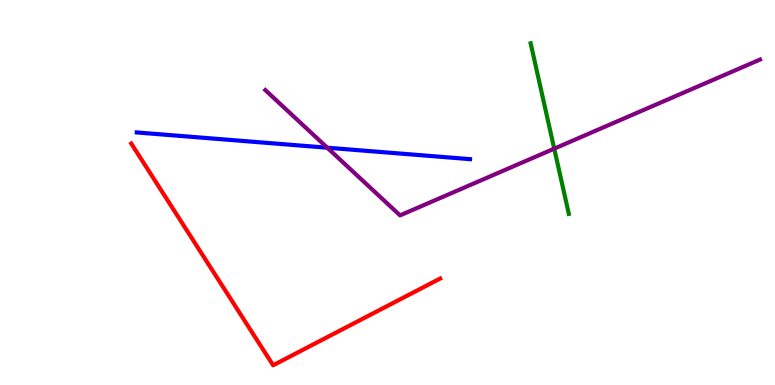[{'lines': ['blue', 'red'], 'intersections': []}, {'lines': ['green', 'red'], 'intersections': []}, {'lines': ['purple', 'red'], 'intersections': []}, {'lines': ['blue', 'green'], 'intersections': []}, {'lines': ['blue', 'purple'], 'intersections': [{'x': 4.22, 'y': 6.16}]}, {'lines': ['green', 'purple'], 'intersections': [{'x': 7.15, 'y': 6.14}]}]